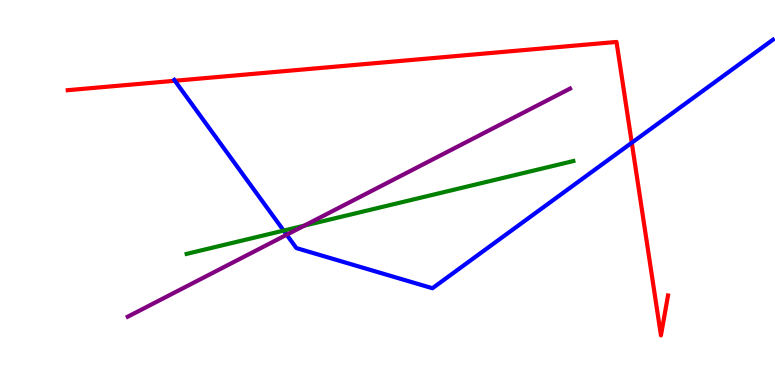[{'lines': ['blue', 'red'], 'intersections': [{'x': 2.26, 'y': 7.9}, {'x': 8.15, 'y': 6.29}]}, {'lines': ['green', 'red'], 'intersections': []}, {'lines': ['purple', 'red'], 'intersections': []}, {'lines': ['blue', 'green'], 'intersections': [{'x': 3.66, 'y': 4.01}]}, {'lines': ['blue', 'purple'], 'intersections': [{'x': 3.7, 'y': 3.9}]}, {'lines': ['green', 'purple'], 'intersections': [{'x': 3.93, 'y': 4.14}]}]